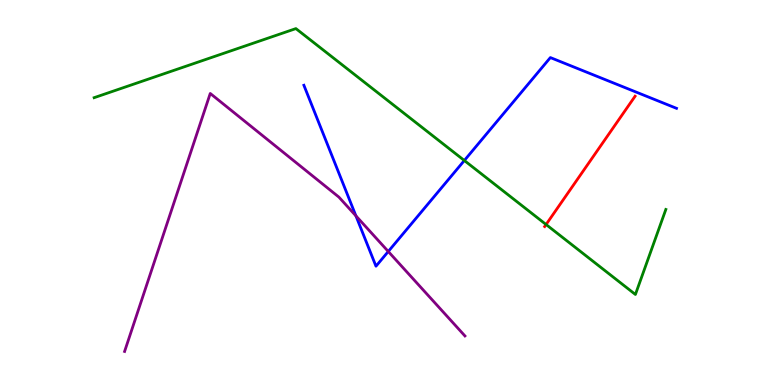[{'lines': ['blue', 'red'], 'intersections': []}, {'lines': ['green', 'red'], 'intersections': [{'x': 7.05, 'y': 4.17}]}, {'lines': ['purple', 'red'], 'intersections': []}, {'lines': ['blue', 'green'], 'intersections': [{'x': 5.99, 'y': 5.83}]}, {'lines': ['blue', 'purple'], 'intersections': [{'x': 4.59, 'y': 4.39}, {'x': 5.01, 'y': 3.47}]}, {'lines': ['green', 'purple'], 'intersections': []}]